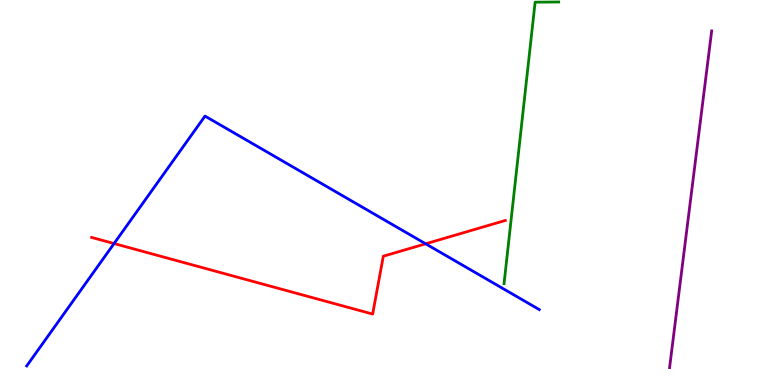[{'lines': ['blue', 'red'], 'intersections': [{'x': 1.47, 'y': 3.67}, {'x': 5.49, 'y': 3.67}]}, {'lines': ['green', 'red'], 'intersections': []}, {'lines': ['purple', 'red'], 'intersections': []}, {'lines': ['blue', 'green'], 'intersections': []}, {'lines': ['blue', 'purple'], 'intersections': []}, {'lines': ['green', 'purple'], 'intersections': []}]